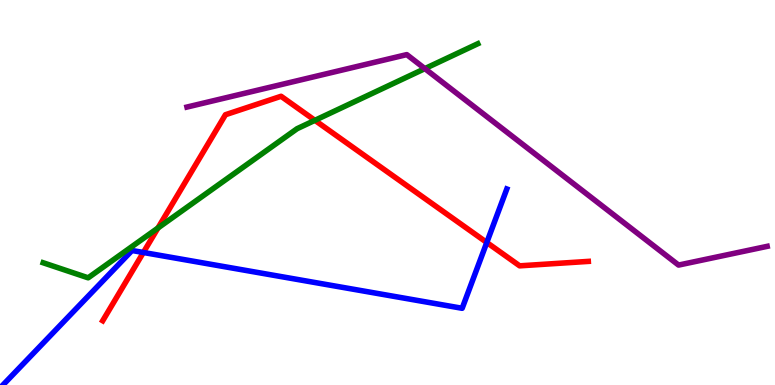[{'lines': ['blue', 'red'], 'intersections': [{'x': 1.85, 'y': 3.44}, {'x': 6.28, 'y': 3.7}]}, {'lines': ['green', 'red'], 'intersections': [{'x': 2.04, 'y': 4.08}, {'x': 4.06, 'y': 6.87}]}, {'lines': ['purple', 'red'], 'intersections': []}, {'lines': ['blue', 'green'], 'intersections': []}, {'lines': ['blue', 'purple'], 'intersections': []}, {'lines': ['green', 'purple'], 'intersections': [{'x': 5.48, 'y': 8.22}]}]